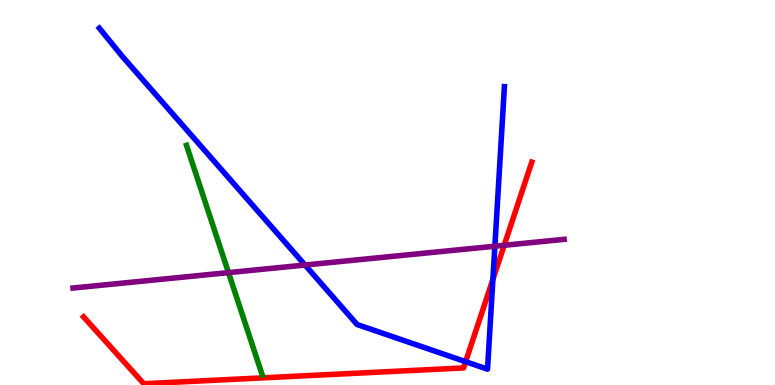[{'lines': ['blue', 'red'], 'intersections': [{'x': 6.01, 'y': 0.606}, {'x': 6.36, 'y': 2.74}]}, {'lines': ['green', 'red'], 'intersections': []}, {'lines': ['purple', 'red'], 'intersections': [{'x': 6.51, 'y': 3.63}]}, {'lines': ['blue', 'green'], 'intersections': []}, {'lines': ['blue', 'purple'], 'intersections': [{'x': 3.94, 'y': 3.12}, {'x': 6.39, 'y': 3.6}]}, {'lines': ['green', 'purple'], 'intersections': [{'x': 2.95, 'y': 2.92}]}]